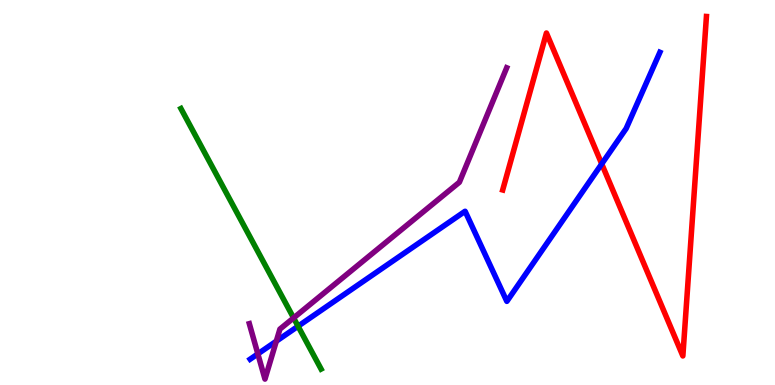[{'lines': ['blue', 'red'], 'intersections': [{'x': 7.76, 'y': 5.74}]}, {'lines': ['green', 'red'], 'intersections': []}, {'lines': ['purple', 'red'], 'intersections': []}, {'lines': ['blue', 'green'], 'intersections': [{'x': 3.85, 'y': 1.53}]}, {'lines': ['blue', 'purple'], 'intersections': [{'x': 3.33, 'y': 0.808}, {'x': 3.57, 'y': 1.14}]}, {'lines': ['green', 'purple'], 'intersections': [{'x': 3.79, 'y': 1.74}]}]